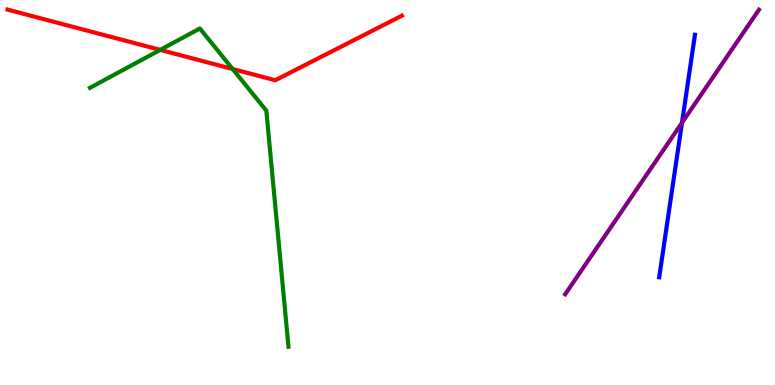[{'lines': ['blue', 'red'], 'intersections': []}, {'lines': ['green', 'red'], 'intersections': [{'x': 2.07, 'y': 8.7}, {'x': 3.0, 'y': 8.21}]}, {'lines': ['purple', 'red'], 'intersections': []}, {'lines': ['blue', 'green'], 'intersections': []}, {'lines': ['blue', 'purple'], 'intersections': [{'x': 8.8, 'y': 6.81}]}, {'lines': ['green', 'purple'], 'intersections': []}]